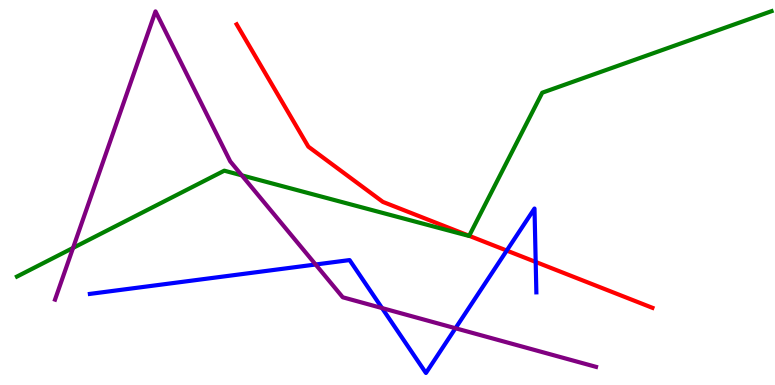[{'lines': ['blue', 'red'], 'intersections': [{'x': 6.54, 'y': 3.49}, {'x': 6.91, 'y': 3.2}]}, {'lines': ['green', 'red'], 'intersections': [{'x': 6.05, 'y': 3.87}]}, {'lines': ['purple', 'red'], 'intersections': []}, {'lines': ['blue', 'green'], 'intersections': []}, {'lines': ['blue', 'purple'], 'intersections': [{'x': 4.07, 'y': 3.13}, {'x': 4.93, 'y': 2.0}, {'x': 5.88, 'y': 1.47}]}, {'lines': ['green', 'purple'], 'intersections': [{'x': 0.943, 'y': 3.56}, {'x': 3.12, 'y': 5.45}]}]